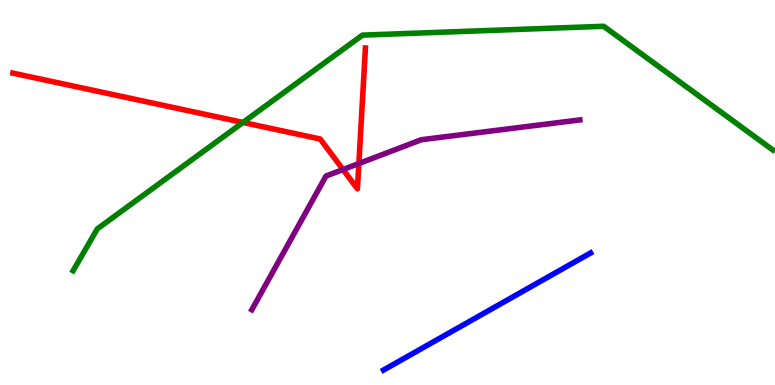[{'lines': ['blue', 'red'], 'intersections': []}, {'lines': ['green', 'red'], 'intersections': [{'x': 3.13, 'y': 6.82}]}, {'lines': ['purple', 'red'], 'intersections': [{'x': 4.43, 'y': 5.6}, {'x': 4.63, 'y': 5.75}]}, {'lines': ['blue', 'green'], 'intersections': []}, {'lines': ['blue', 'purple'], 'intersections': []}, {'lines': ['green', 'purple'], 'intersections': []}]